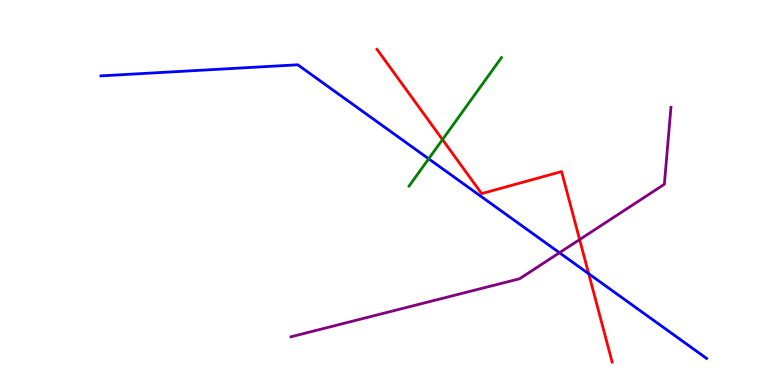[{'lines': ['blue', 'red'], 'intersections': [{'x': 7.6, 'y': 2.89}]}, {'lines': ['green', 'red'], 'intersections': [{'x': 5.71, 'y': 6.37}]}, {'lines': ['purple', 'red'], 'intersections': [{'x': 7.48, 'y': 3.78}]}, {'lines': ['blue', 'green'], 'intersections': [{'x': 5.53, 'y': 5.88}]}, {'lines': ['blue', 'purple'], 'intersections': [{'x': 7.22, 'y': 3.44}]}, {'lines': ['green', 'purple'], 'intersections': []}]